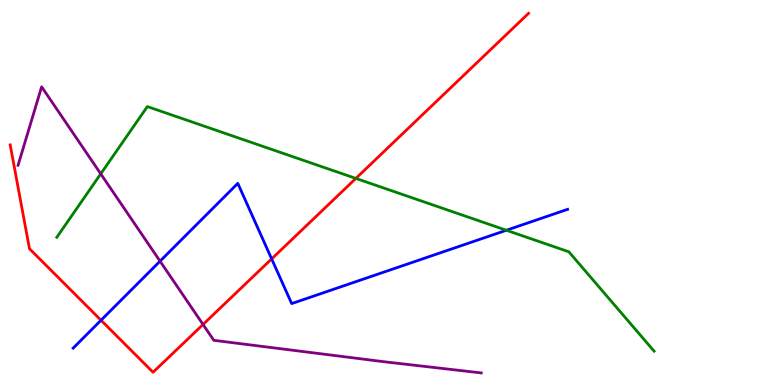[{'lines': ['blue', 'red'], 'intersections': [{'x': 1.3, 'y': 1.68}, {'x': 3.51, 'y': 3.28}]}, {'lines': ['green', 'red'], 'intersections': [{'x': 4.59, 'y': 5.37}]}, {'lines': ['purple', 'red'], 'intersections': [{'x': 2.62, 'y': 1.57}]}, {'lines': ['blue', 'green'], 'intersections': [{'x': 6.53, 'y': 4.02}]}, {'lines': ['blue', 'purple'], 'intersections': [{'x': 2.07, 'y': 3.22}]}, {'lines': ['green', 'purple'], 'intersections': [{'x': 1.3, 'y': 5.48}]}]